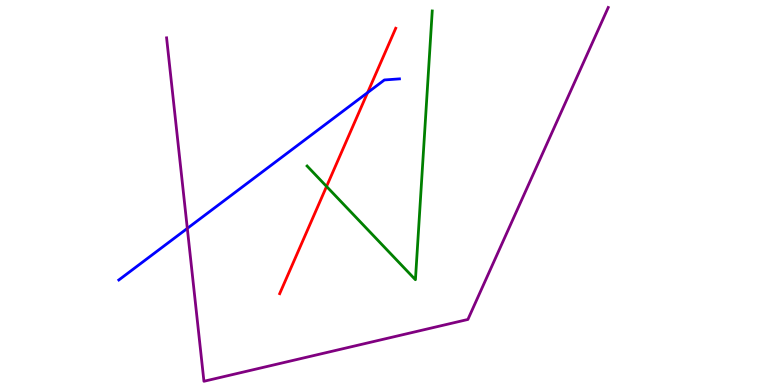[{'lines': ['blue', 'red'], 'intersections': [{'x': 4.74, 'y': 7.59}]}, {'lines': ['green', 'red'], 'intersections': [{'x': 4.21, 'y': 5.16}]}, {'lines': ['purple', 'red'], 'intersections': []}, {'lines': ['blue', 'green'], 'intersections': []}, {'lines': ['blue', 'purple'], 'intersections': [{'x': 2.42, 'y': 4.07}]}, {'lines': ['green', 'purple'], 'intersections': []}]